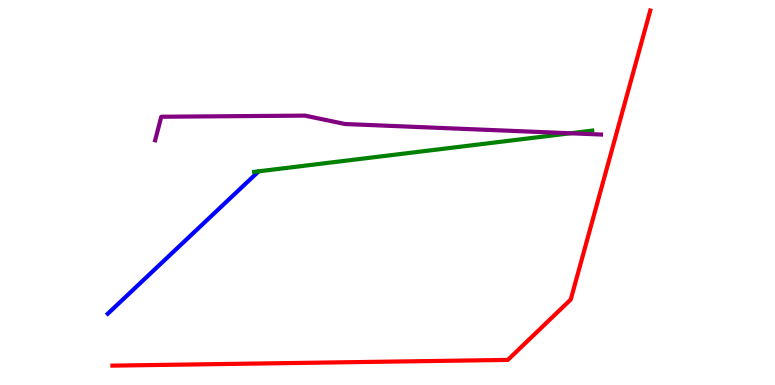[{'lines': ['blue', 'red'], 'intersections': []}, {'lines': ['green', 'red'], 'intersections': []}, {'lines': ['purple', 'red'], 'intersections': []}, {'lines': ['blue', 'green'], 'intersections': []}, {'lines': ['blue', 'purple'], 'intersections': []}, {'lines': ['green', 'purple'], 'intersections': [{'x': 7.36, 'y': 6.54}]}]